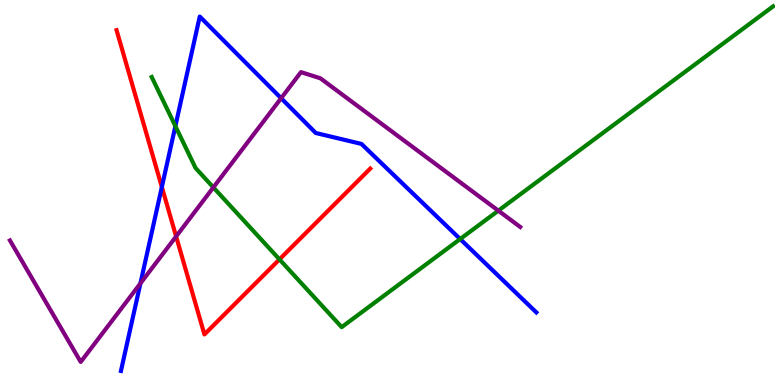[{'lines': ['blue', 'red'], 'intersections': [{'x': 2.09, 'y': 5.14}]}, {'lines': ['green', 'red'], 'intersections': [{'x': 3.61, 'y': 3.26}]}, {'lines': ['purple', 'red'], 'intersections': [{'x': 2.27, 'y': 3.86}]}, {'lines': ['blue', 'green'], 'intersections': [{'x': 2.26, 'y': 6.72}, {'x': 5.94, 'y': 3.79}]}, {'lines': ['blue', 'purple'], 'intersections': [{'x': 1.81, 'y': 2.64}, {'x': 3.63, 'y': 7.45}]}, {'lines': ['green', 'purple'], 'intersections': [{'x': 2.75, 'y': 5.13}, {'x': 6.43, 'y': 4.53}]}]